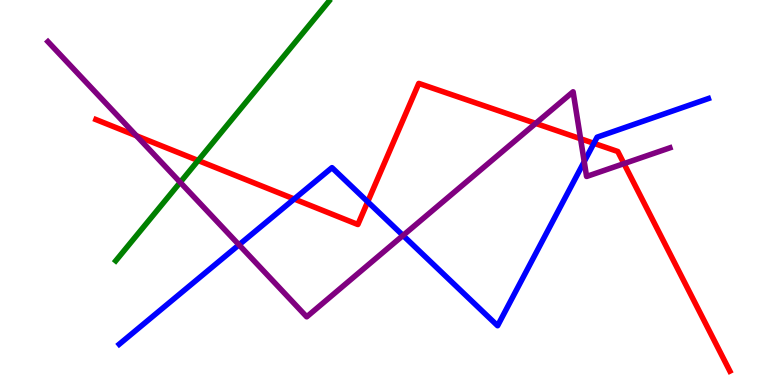[{'lines': ['blue', 'red'], 'intersections': [{'x': 3.8, 'y': 4.83}, {'x': 4.74, 'y': 4.76}, {'x': 7.66, 'y': 6.28}]}, {'lines': ['green', 'red'], 'intersections': [{'x': 2.56, 'y': 5.83}]}, {'lines': ['purple', 'red'], 'intersections': [{'x': 1.76, 'y': 6.47}, {'x': 6.91, 'y': 6.79}, {'x': 7.49, 'y': 6.4}, {'x': 8.05, 'y': 5.75}]}, {'lines': ['blue', 'green'], 'intersections': []}, {'lines': ['blue', 'purple'], 'intersections': [{'x': 3.08, 'y': 3.64}, {'x': 5.2, 'y': 3.88}, {'x': 7.54, 'y': 5.8}]}, {'lines': ['green', 'purple'], 'intersections': [{'x': 2.33, 'y': 5.26}]}]